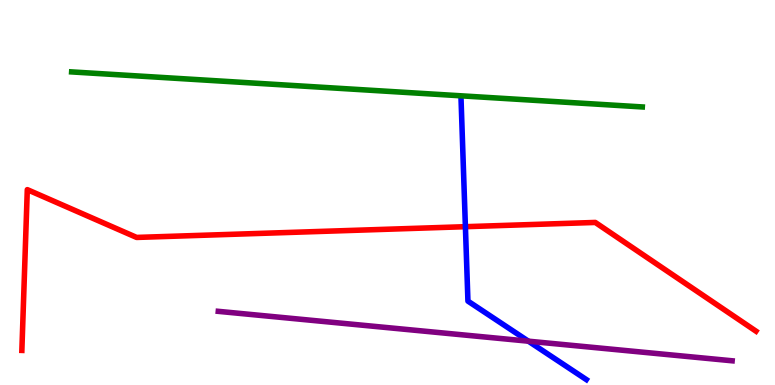[{'lines': ['blue', 'red'], 'intersections': [{'x': 6.01, 'y': 4.11}]}, {'lines': ['green', 'red'], 'intersections': []}, {'lines': ['purple', 'red'], 'intersections': []}, {'lines': ['blue', 'green'], 'intersections': []}, {'lines': ['blue', 'purple'], 'intersections': [{'x': 6.82, 'y': 1.14}]}, {'lines': ['green', 'purple'], 'intersections': []}]